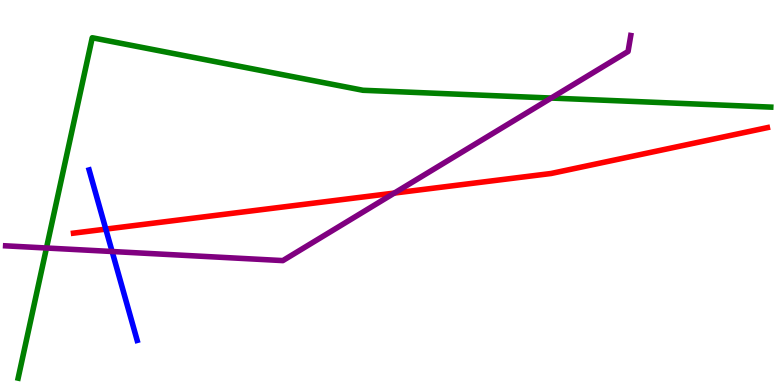[{'lines': ['blue', 'red'], 'intersections': [{'x': 1.37, 'y': 4.05}]}, {'lines': ['green', 'red'], 'intersections': []}, {'lines': ['purple', 'red'], 'intersections': [{'x': 5.09, 'y': 4.99}]}, {'lines': ['blue', 'green'], 'intersections': []}, {'lines': ['blue', 'purple'], 'intersections': [{'x': 1.45, 'y': 3.47}]}, {'lines': ['green', 'purple'], 'intersections': [{'x': 0.6, 'y': 3.56}, {'x': 7.11, 'y': 7.45}]}]